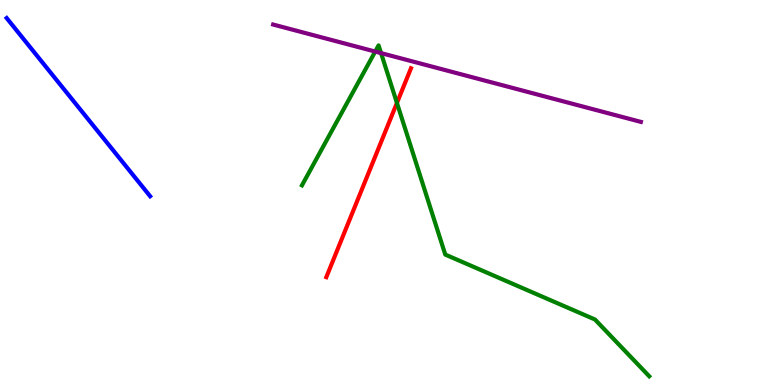[{'lines': ['blue', 'red'], 'intersections': []}, {'lines': ['green', 'red'], 'intersections': [{'x': 5.12, 'y': 7.33}]}, {'lines': ['purple', 'red'], 'intersections': []}, {'lines': ['blue', 'green'], 'intersections': []}, {'lines': ['blue', 'purple'], 'intersections': []}, {'lines': ['green', 'purple'], 'intersections': [{'x': 4.84, 'y': 8.66}, {'x': 4.92, 'y': 8.62}]}]